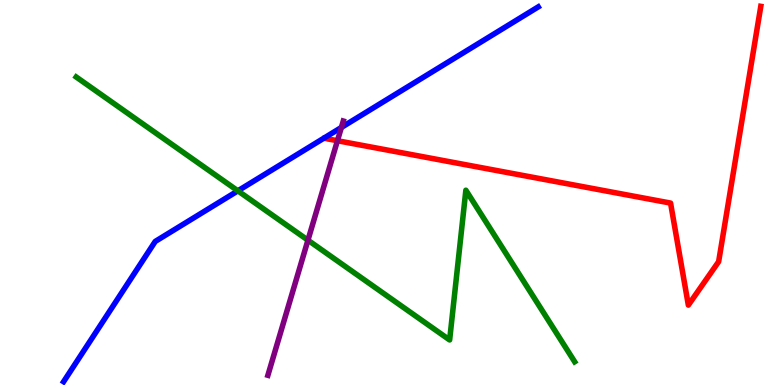[{'lines': ['blue', 'red'], 'intersections': []}, {'lines': ['green', 'red'], 'intersections': []}, {'lines': ['purple', 'red'], 'intersections': [{'x': 4.35, 'y': 6.34}]}, {'lines': ['blue', 'green'], 'intersections': [{'x': 3.07, 'y': 5.04}]}, {'lines': ['blue', 'purple'], 'intersections': [{'x': 4.4, 'y': 6.69}]}, {'lines': ['green', 'purple'], 'intersections': [{'x': 3.97, 'y': 3.76}]}]